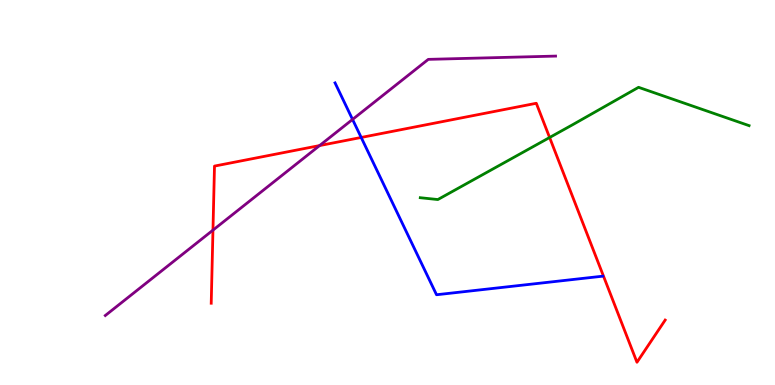[{'lines': ['blue', 'red'], 'intersections': [{'x': 4.66, 'y': 6.43}]}, {'lines': ['green', 'red'], 'intersections': [{'x': 7.09, 'y': 6.43}]}, {'lines': ['purple', 'red'], 'intersections': [{'x': 2.75, 'y': 4.02}, {'x': 4.12, 'y': 6.22}]}, {'lines': ['blue', 'green'], 'intersections': []}, {'lines': ['blue', 'purple'], 'intersections': [{'x': 4.55, 'y': 6.9}]}, {'lines': ['green', 'purple'], 'intersections': []}]